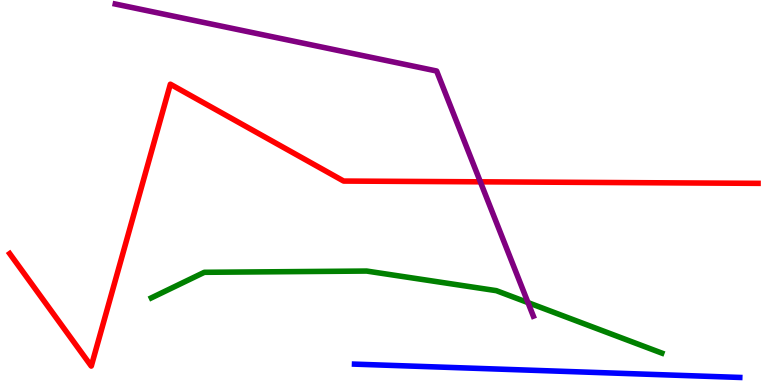[{'lines': ['blue', 'red'], 'intersections': []}, {'lines': ['green', 'red'], 'intersections': []}, {'lines': ['purple', 'red'], 'intersections': [{'x': 6.2, 'y': 5.28}]}, {'lines': ['blue', 'green'], 'intersections': []}, {'lines': ['blue', 'purple'], 'intersections': []}, {'lines': ['green', 'purple'], 'intersections': [{'x': 6.81, 'y': 2.14}]}]